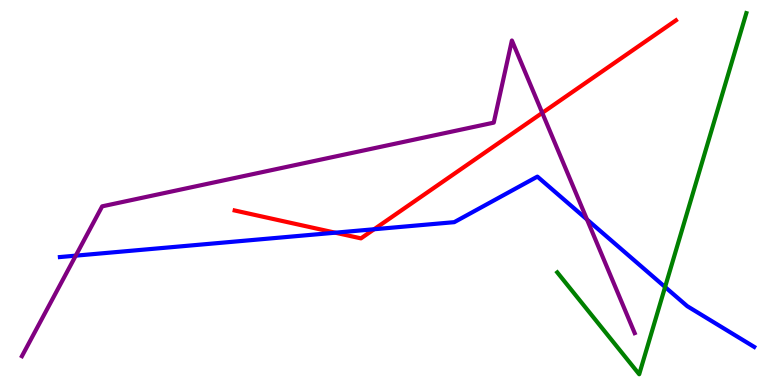[{'lines': ['blue', 'red'], 'intersections': [{'x': 4.33, 'y': 3.96}, {'x': 4.83, 'y': 4.05}]}, {'lines': ['green', 'red'], 'intersections': []}, {'lines': ['purple', 'red'], 'intersections': [{'x': 7.0, 'y': 7.07}]}, {'lines': ['blue', 'green'], 'intersections': [{'x': 8.58, 'y': 2.55}]}, {'lines': ['blue', 'purple'], 'intersections': [{'x': 0.978, 'y': 3.36}, {'x': 7.57, 'y': 4.3}]}, {'lines': ['green', 'purple'], 'intersections': []}]